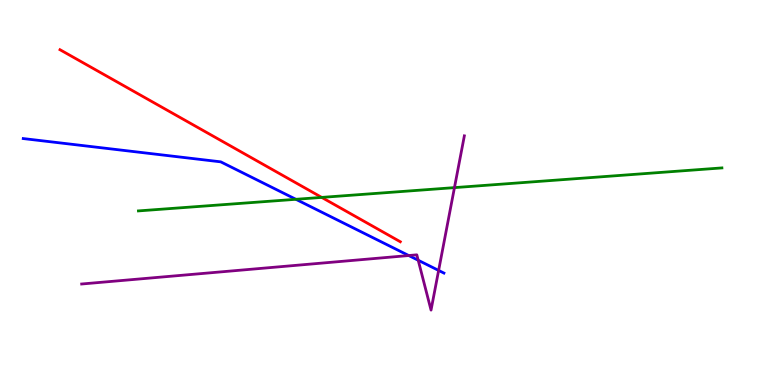[{'lines': ['blue', 'red'], 'intersections': []}, {'lines': ['green', 'red'], 'intersections': [{'x': 4.15, 'y': 4.87}]}, {'lines': ['purple', 'red'], 'intersections': []}, {'lines': ['blue', 'green'], 'intersections': [{'x': 3.82, 'y': 4.82}]}, {'lines': ['blue', 'purple'], 'intersections': [{'x': 5.27, 'y': 3.36}, {'x': 5.4, 'y': 3.24}, {'x': 5.66, 'y': 2.98}]}, {'lines': ['green', 'purple'], 'intersections': [{'x': 5.86, 'y': 5.13}]}]